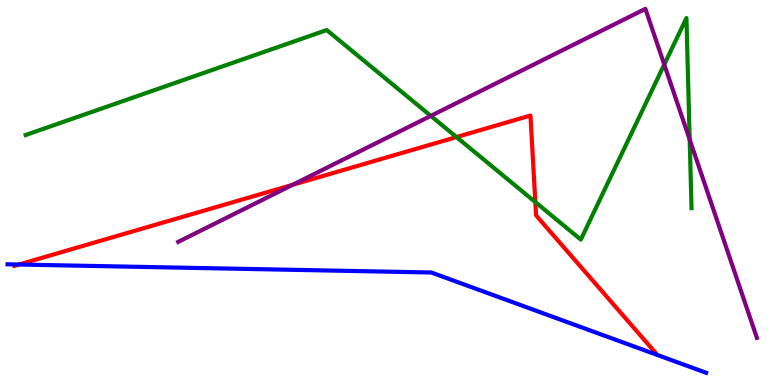[{'lines': ['blue', 'red'], 'intersections': [{'x': 0.245, 'y': 3.13}]}, {'lines': ['green', 'red'], 'intersections': [{'x': 5.89, 'y': 6.44}, {'x': 6.91, 'y': 4.75}]}, {'lines': ['purple', 'red'], 'intersections': [{'x': 3.78, 'y': 5.2}]}, {'lines': ['blue', 'green'], 'intersections': []}, {'lines': ['blue', 'purple'], 'intersections': []}, {'lines': ['green', 'purple'], 'intersections': [{'x': 5.56, 'y': 6.99}, {'x': 8.57, 'y': 8.32}, {'x': 8.9, 'y': 6.38}]}]